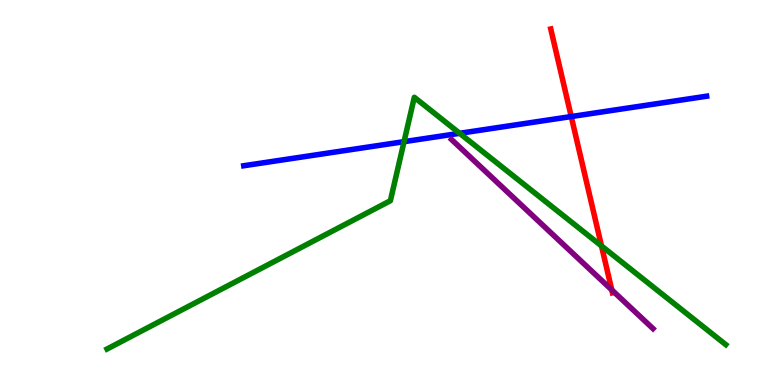[{'lines': ['blue', 'red'], 'intersections': [{'x': 7.37, 'y': 6.97}]}, {'lines': ['green', 'red'], 'intersections': [{'x': 7.76, 'y': 3.61}]}, {'lines': ['purple', 'red'], 'intersections': [{'x': 7.89, 'y': 2.47}]}, {'lines': ['blue', 'green'], 'intersections': [{'x': 5.21, 'y': 6.32}, {'x': 5.93, 'y': 6.54}]}, {'lines': ['blue', 'purple'], 'intersections': []}, {'lines': ['green', 'purple'], 'intersections': []}]